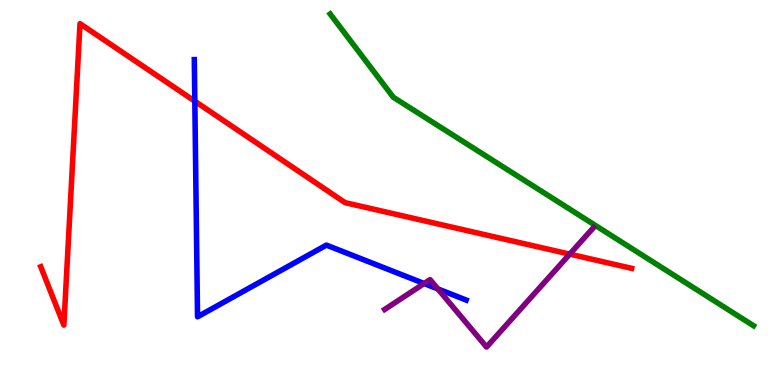[{'lines': ['blue', 'red'], 'intersections': [{'x': 2.51, 'y': 7.37}]}, {'lines': ['green', 'red'], 'intersections': []}, {'lines': ['purple', 'red'], 'intersections': [{'x': 7.35, 'y': 3.4}]}, {'lines': ['blue', 'green'], 'intersections': []}, {'lines': ['blue', 'purple'], 'intersections': [{'x': 5.47, 'y': 2.64}, {'x': 5.65, 'y': 2.5}]}, {'lines': ['green', 'purple'], 'intersections': []}]